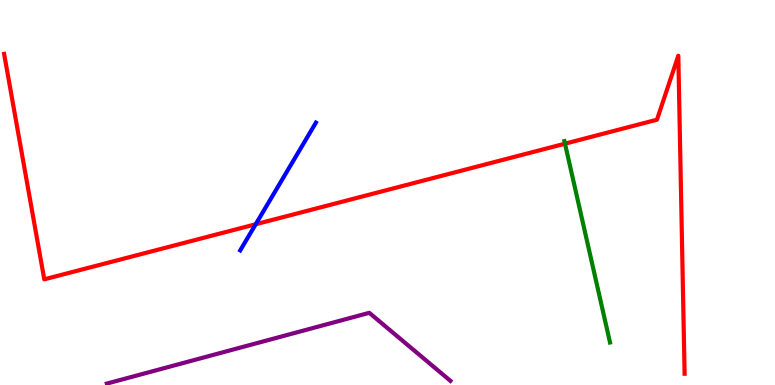[{'lines': ['blue', 'red'], 'intersections': [{'x': 3.3, 'y': 4.18}]}, {'lines': ['green', 'red'], 'intersections': [{'x': 7.29, 'y': 6.27}]}, {'lines': ['purple', 'red'], 'intersections': []}, {'lines': ['blue', 'green'], 'intersections': []}, {'lines': ['blue', 'purple'], 'intersections': []}, {'lines': ['green', 'purple'], 'intersections': []}]